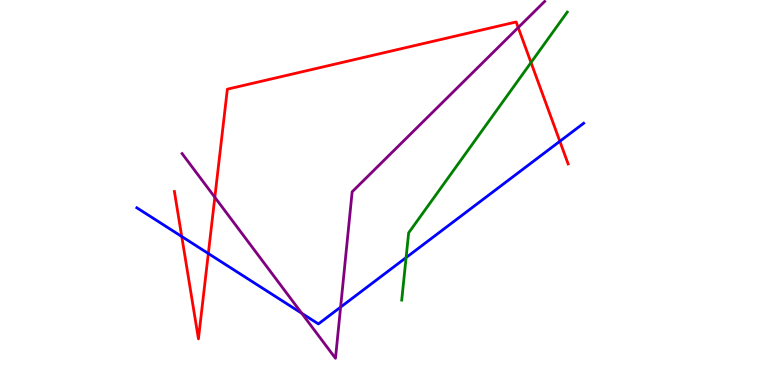[{'lines': ['blue', 'red'], 'intersections': [{'x': 2.35, 'y': 3.86}, {'x': 2.69, 'y': 3.42}, {'x': 7.22, 'y': 6.33}]}, {'lines': ['green', 'red'], 'intersections': [{'x': 6.85, 'y': 8.38}]}, {'lines': ['purple', 'red'], 'intersections': [{'x': 2.77, 'y': 4.88}, {'x': 6.69, 'y': 9.28}]}, {'lines': ['blue', 'green'], 'intersections': [{'x': 5.24, 'y': 3.31}]}, {'lines': ['blue', 'purple'], 'intersections': [{'x': 3.89, 'y': 1.86}, {'x': 4.39, 'y': 2.02}]}, {'lines': ['green', 'purple'], 'intersections': []}]